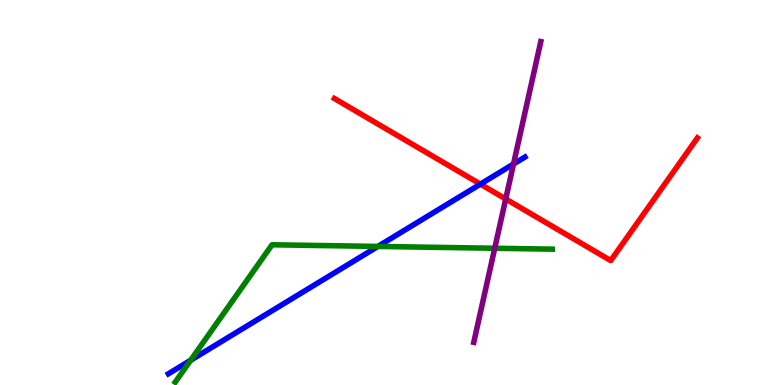[{'lines': ['blue', 'red'], 'intersections': [{'x': 6.2, 'y': 5.22}]}, {'lines': ['green', 'red'], 'intersections': []}, {'lines': ['purple', 'red'], 'intersections': [{'x': 6.53, 'y': 4.83}]}, {'lines': ['blue', 'green'], 'intersections': [{'x': 2.46, 'y': 0.643}, {'x': 4.88, 'y': 3.6}]}, {'lines': ['blue', 'purple'], 'intersections': [{'x': 6.63, 'y': 5.74}]}, {'lines': ['green', 'purple'], 'intersections': [{'x': 6.38, 'y': 3.55}]}]